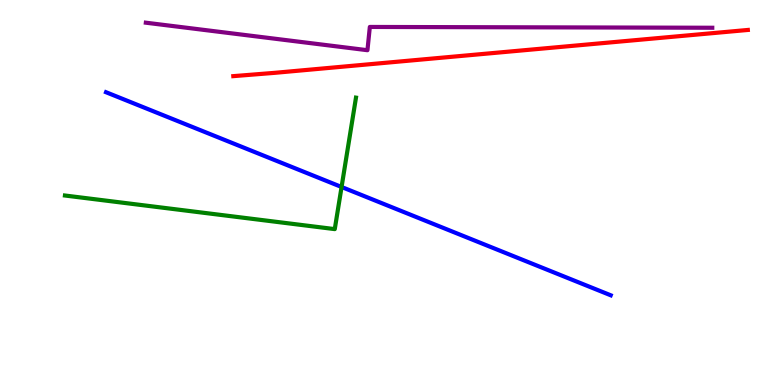[{'lines': ['blue', 'red'], 'intersections': []}, {'lines': ['green', 'red'], 'intersections': []}, {'lines': ['purple', 'red'], 'intersections': []}, {'lines': ['blue', 'green'], 'intersections': [{'x': 4.41, 'y': 5.14}]}, {'lines': ['blue', 'purple'], 'intersections': []}, {'lines': ['green', 'purple'], 'intersections': []}]